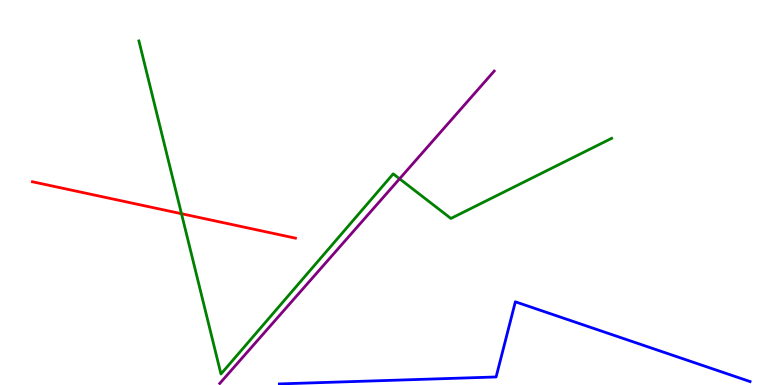[{'lines': ['blue', 'red'], 'intersections': []}, {'lines': ['green', 'red'], 'intersections': [{'x': 2.34, 'y': 4.45}]}, {'lines': ['purple', 'red'], 'intersections': []}, {'lines': ['blue', 'green'], 'intersections': []}, {'lines': ['blue', 'purple'], 'intersections': []}, {'lines': ['green', 'purple'], 'intersections': [{'x': 5.16, 'y': 5.36}]}]